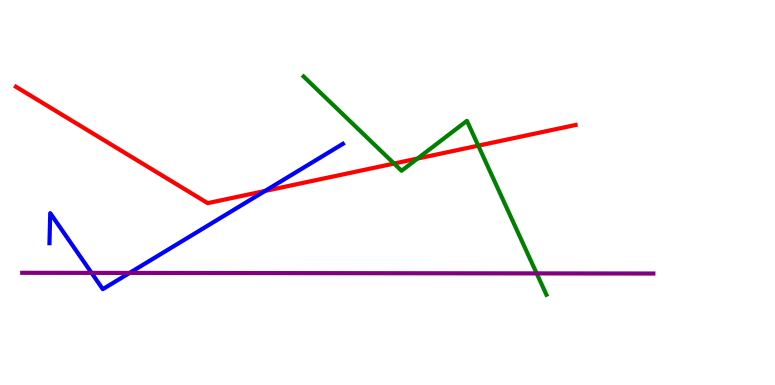[{'lines': ['blue', 'red'], 'intersections': [{'x': 3.42, 'y': 5.04}]}, {'lines': ['green', 'red'], 'intersections': [{'x': 5.08, 'y': 5.75}, {'x': 5.39, 'y': 5.88}, {'x': 6.17, 'y': 6.22}]}, {'lines': ['purple', 'red'], 'intersections': []}, {'lines': ['blue', 'green'], 'intersections': []}, {'lines': ['blue', 'purple'], 'intersections': [{'x': 1.18, 'y': 2.91}, {'x': 1.67, 'y': 2.91}]}, {'lines': ['green', 'purple'], 'intersections': [{'x': 6.92, 'y': 2.9}]}]